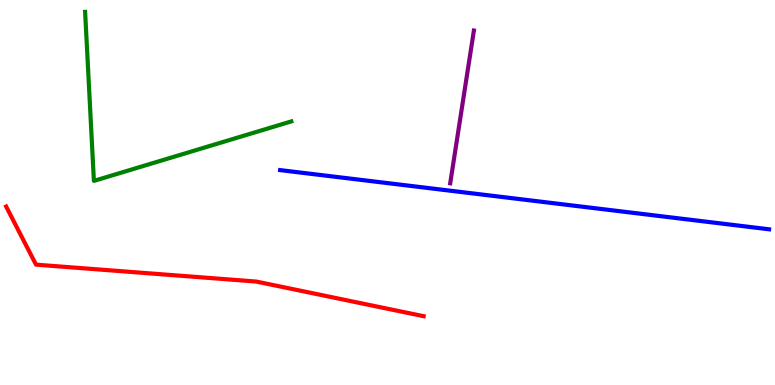[{'lines': ['blue', 'red'], 'intersections': []}, {'lines': ['green', 'red'], 'intersections': []}, {'lines': ['purple', 'red'], 'intersections': []}, {'lines': ['blue', 'green'], 'intersections': []}, {'lines': ['blue', 'purple'], 'intersections': []}, {'lines': ['green', 'purple'], 'intersections': []}]